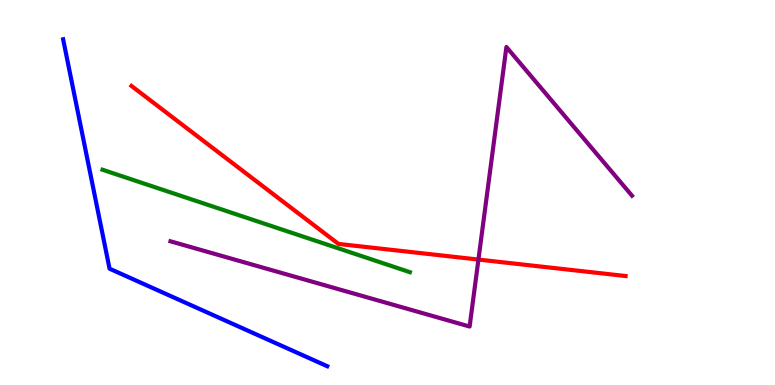[{'lines': ['blue', 'red'], 'intersections': []}, {'lines': ['green', 'red'], 'intersections': []}, {'lines': ['purple', 'red'], 'intersections': [{'x': 6.17, 'y': 3.26}]}, {'lines': ['blue', 'green'], 'intersections': []}, {'lines': ['blue', 'purple'], 'intersections': []}, {'lines': ['green', 'purple'], 'intersections': []}]